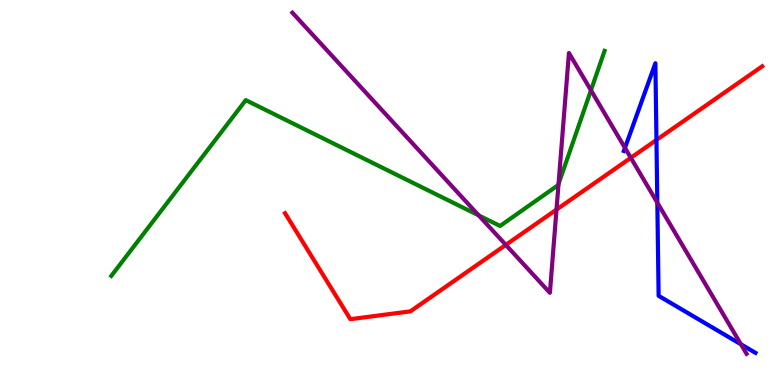[{'lines': ['blue', 'red'], 'intersections': [{'x': 8.47, 'y': 6.36}]}, {'lines': ['green', 'red'], 'intersections': []}, {'lines': ['purple', 'red'], 'intersections': [{'x': 6.53, 'y': 3.64}, {'x': 7.18, 'y': 4.56}, {'x': 8.14, 'y': 5.9}]}, {'lines': ['blue', 'green'], 'intersections': []}, {'lines': ['blue', 'purple'], 'intersections': [{'x': 8.06, 'y': 6.16}, {'x': 8.48, 'y': 4.74}, {'x': 9.56, 'y': 1.06}]}, {'lines': ['green', 'purple'], 'intersections': [{'x': 6.18, 'y': 4.41}, {'x': 7.21, 'y': 5.22}, {'x': 7.63, 'y': 7.66}]}]